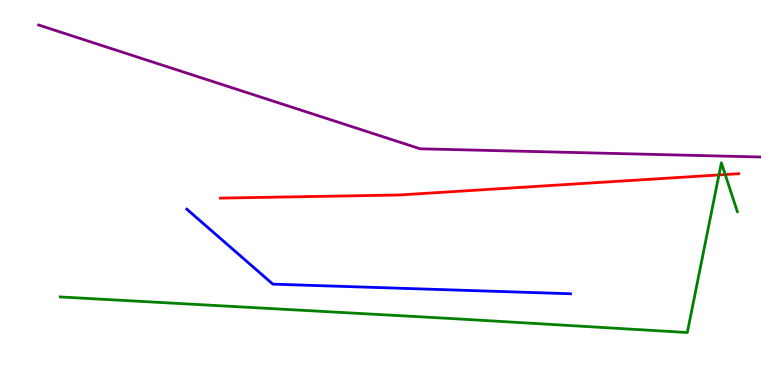[{'lines': ['blue', 'red'], 'intersections': []}, {'lines': ['green', 'red'], 'intersections': [{'x': 9.28, 'y': 5.46}, {'x': 9.36, 'y': 5.47}]}, {'lines': ['purple', 'red'], 'intersections': []}, {'lines': ['blue', 'green'], 'intersections': []}, {'lines': ['blue', 'purple'], 'intersections': []}, {'lines': ['green', 'purple'], 'intersections': []}]